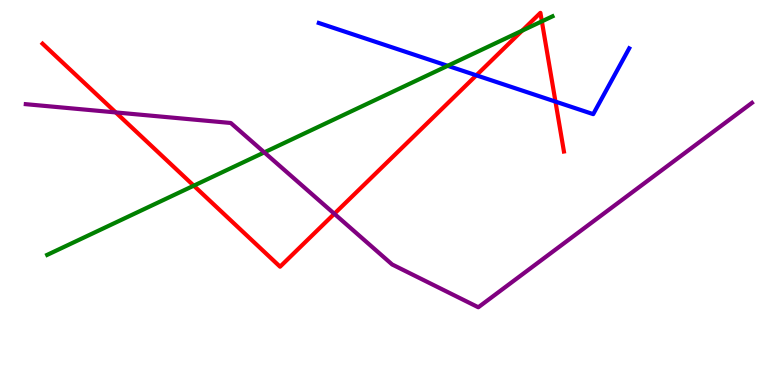[{'lines': ['blue', 'red'], 'intersections': [{'x': 6.15, 'y': 8.04}, {'x': 7.17, 'y': 7.36}]}, {'lines': ['green', 'red'], 'intersections': [{'x': 2.5, 'y': 5.18}, {'x': 6.74, 'y': 9.2}, {'x': 6.99, 'y': 9.45}]}, {'lines': ['purple', 'red'], 'intersections': [{'x': 1.49, 'y': 7.08}, {'x': 4.31, 'y': 4.45}]}, {'lines': ['blue', 'green'], 'intersections': [{'x': 5.78, 'y': 8.29}]}, {'lines': ['blue', 'purple'], 'intersections': []}, {'lines': ['green', 'purple'], 'intersections': [{'x': 3.41, 'y': 6.04}]}]